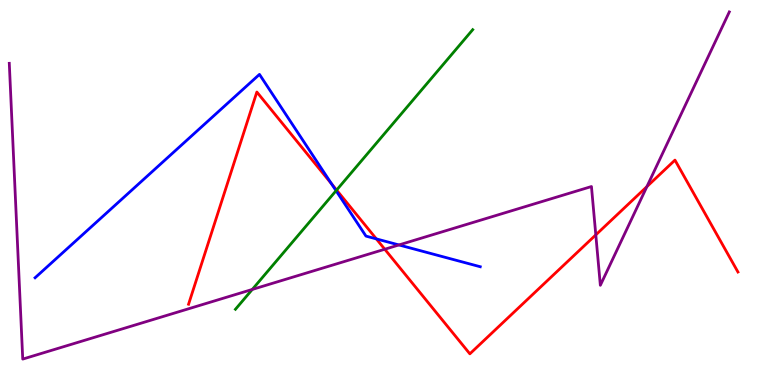[{'lines': ['blue', 'red'], 'intersections': [{'x': 4.28, 'y': 5.23}, {'x': 4.86, 'y': 3.8}]}, {'lines': ['green', 'red'], 'intersections': [{'x': 4.34, 'y': 5.06}]}, {'lines': ['purple', 'red'], 'intersections': [{'x': 4.96, 'y': 3.53}, {'x': 7.69, 'y': 3.9}, {'x': 8.35, 'y': 5.15}]}, {'lines': ['blue', 'green'], 'intersections': [{'x': 4.34, 'y': 5.05}]}, {'lines': ['blue', 'purple'], 'intersections': [{'x': 5.15, 'y': 3.64}]}, {'lines': ['green', 'purple'], 'intersections': [{'x': 3.26, 'y': 2.48}]}]